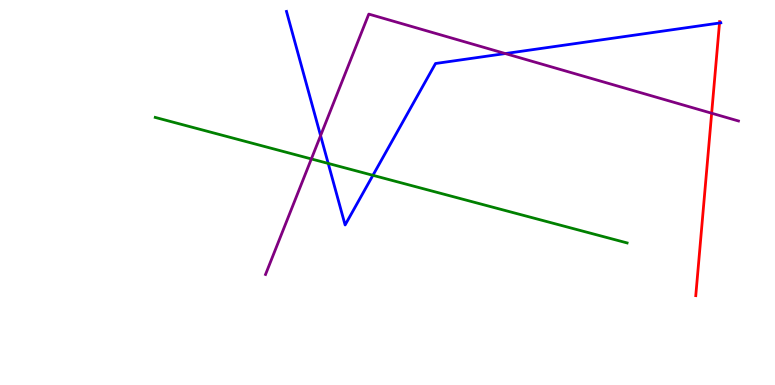[{'lines': ['blue', 'red'], 'intersections': [{'x': 9.28, 'y': 9.4}]}, {'lines': ['green', 'red'], 'intersections': []}, {'lines': ['purple', 'red'], 'intersections': [{'x': 9.18, 'y': 7.06}]}, {'lines': ['blue', 'green'], 'intersections': [{'x': 4.24, 'y': 5.76}, {'x': 4.81, 'y': 5.45}]}, {'lines': ['blue', 'purple'], 'intersections': [{'x': 4.14, 'y': 6.48}, {'x': 6.52, 'y': 8.61}]}, {'lines': ['green', 'purple'], 'intersections': [{'x': 4.02, 'y': 5.87}]}]